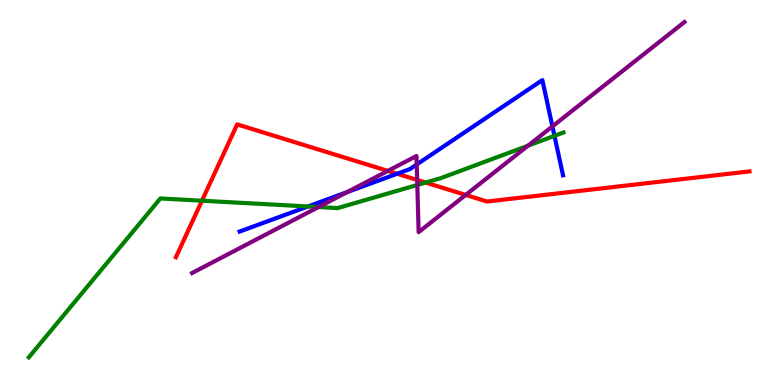[{'lines': ['blue', 'red'], 'intersections': [{'x': 5.12, 'y': 5.49}]}, {'lines': ['green', 'red'], 'intersections': [{'x': 2.61, 'y': 4.79}, {'x': 5.49, 'y': 5.26}]}, {'lines': ['purple', 'red'], 'intersections': [{'x': 5.0, 'y': 5.56}, {'x': 5.38, 'y': 5.33}, {'x': 6.01, 'y': 4.94}]}, {'lines': ['blue', 'green'], 'intersections': [{'x': 3.97, 'y': 4.64}, {'x': 7.15, 'y': 6.47}]}, {'lines': ['blue', 'purple'], 'intersections': [{'x': 4.48, 'y': 5.01}, {'x': 5.38, 'y': 5.73}, {'x': 7.13, 'y': 6.72}]}, {'lines': ['green', 'purple'], 'intersections': [{'x': 4.11, 'y': 4.62}, {'x': 5.38, 'y': 5.2}, {'x': 6.81, 'y': 6.22}]}]